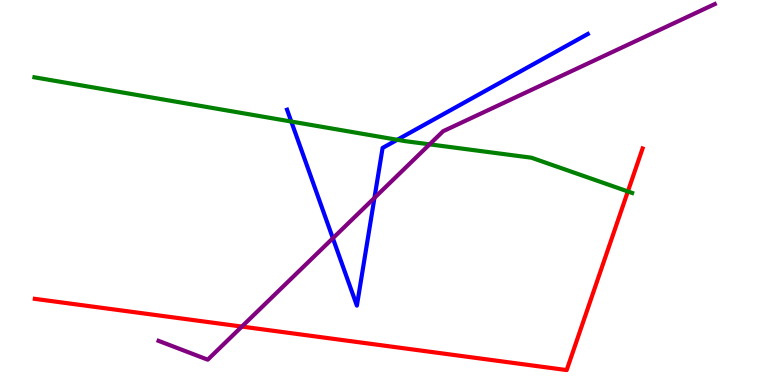[{'lines': ['blue', 'red'], 'intersections': []}, {'lines': ['green', 'red'], 'intersections': [{'x': 8.1, 'y': 5.03}]}, {'lines': ['purple', 'red'], 'intersections': [{'x': 3.12, 'y': 1.52}]}, {'lines': ['blue', 'green'], 'intersections': [{'x': 3.76, 'y': 6.84}, {'x': 5.13, 'y': 6.37}]}, {'lines': ['blue', 'purple'], 'intersections': [{'x': 4.29, 'y': 3.81}, {'x': 4.83, 'y': 4.86}]}, {'lines': ['green', 'purple'], 'intersections': [{'x': 5.54, 'y': 6.25}]}]